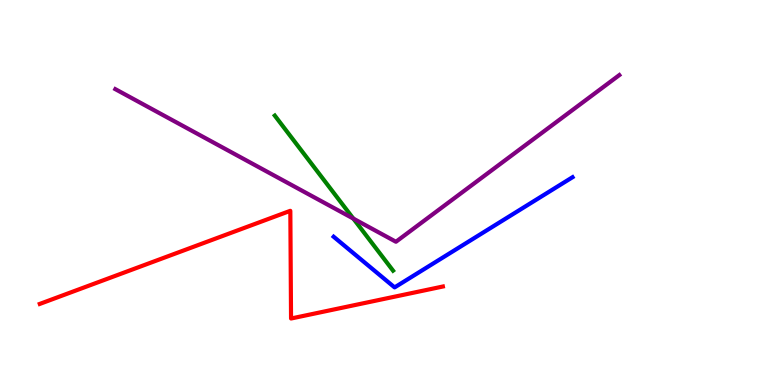[{'lines': ['blue', 'red'], 'intersections': []}, {'lines': ['green', 'red'], 'intersections': []}, {'lines': ['purple', 'red'], 'intersections': []}, {'lines': ['blue', 'green'], 'intersections': []}, {'lines': ['blue', 'purple'], 'intersections': []}, {'lines': ['green', 'purple'], 'intersections': [{'x': 4.56, 'y': 4.32}]}]